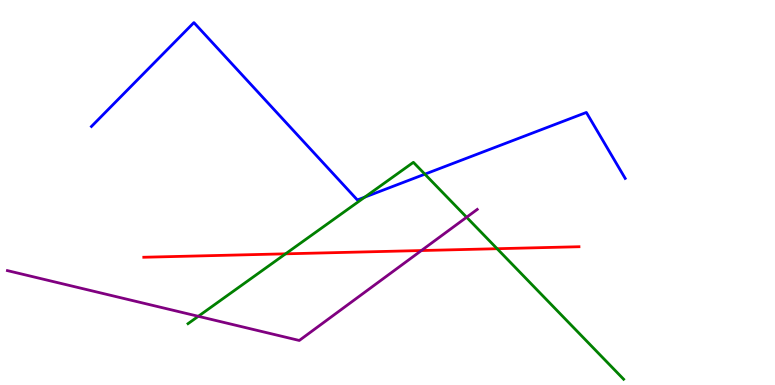[{'lines': ['blue', 'red'], 'intersections': []}, {'lines': ['green', 'red'], 'intersections': [{'x': 3.68, 'y': 3.41}, {'x': 6.41, 'y': 3.54}]}, {'lines': ['purple', 'red'], 'intersections': [{'x': 5.44, 'y': 3.49}]}, {'lines': ['blue', 'green'], 'intersections': [{'x': 4.71, 'y': 4.88}, {'x': 5.48, 'y': 5.48}]}, {'lines': ['blue', 'purple'], 'intersections': []}, {'lines': ['green', 'purple'], 'intersections': [{'x': 2.56, 'y': 1.78}, {'x': 6.02, 'y': 4.36}]}]